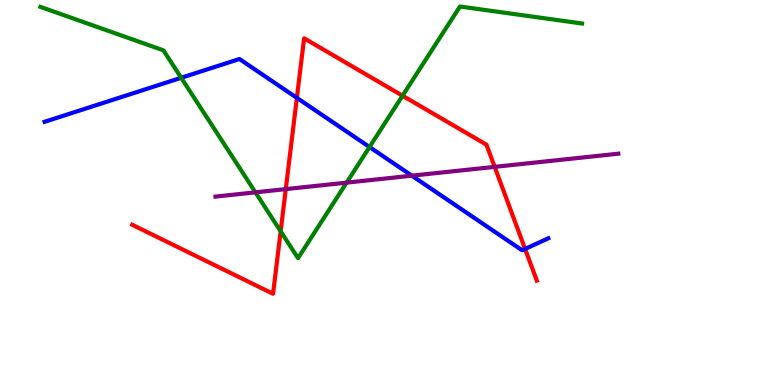[{'lines': ['blue', 'red'], 'intersections': [{'x': 3.83, 'y': 7.46}, {'x': 6.78, 'y': 3.53}]}, {'lines': ['green', 'red'], 'intersections': [{'x': 3.62, 'y': 3.99}, {'x': 5.19, 'y': 7.51}]}, {'lines': ['purple', 'red'], 'intersections': [{'x': 3.69, 'y': 5.09}, {'x': 6.38, 'y': 5.67}]}, {'lines': ['blue', 'green'], 'intersections': [{'x': 2.34, 'y': 7.98}, {'x': 4.77, 'y': 6.18}]}, {'lines': ['blue', 'purple'], 'intersections': [{'x': 5.31, 'y': 5.44}]}, {'lines': ['green', 'purple'], 'intersections': [{'x': 3.3, 'y': 5.0}, {'x': 4.47, 'y': 5.26}]}]